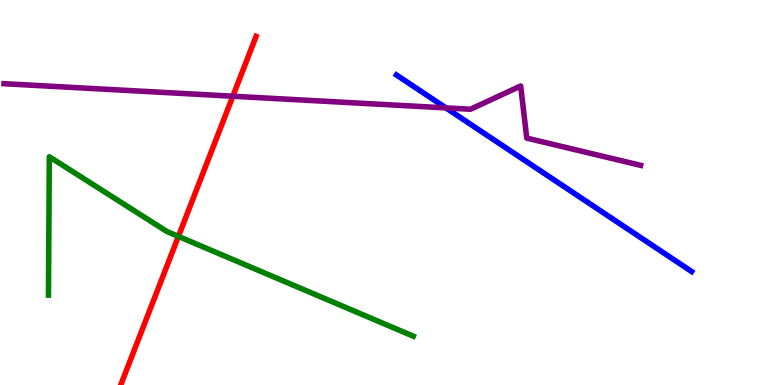[{'lines': ['blue', 'red'], 'intersections': []}, {'lines': ['green', 'red'], 'intersections': [{'x': 2.3, 'y': 3.86}]}, {'lines': ['purple', 'red'], 'intersections': [{'x': 3.0, 'y': 7.5}]}, {'lines': ['blue', 'green'], 'intersections': []}, {'lines': ['blue', 'purple'], 'intersections': [{'x': 5.75, 'y': 7.2}]}, {'lines': ['green', 'purple'], 'intersections': []}]